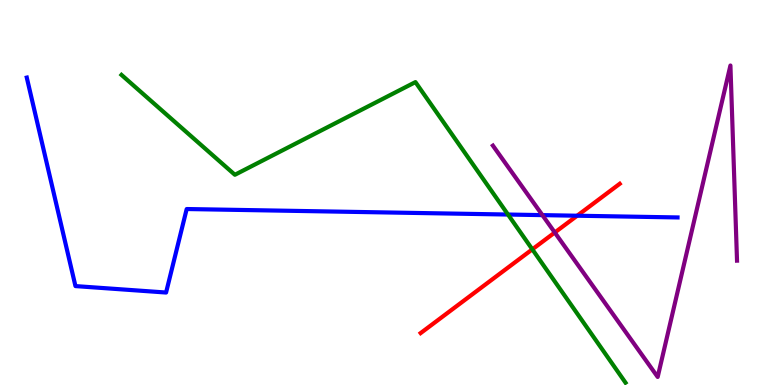[{'lines': ['blue', 'red'], 'intersections': [{'x': 7.45, 'y': 4.4}]}, {'lines': ['green', 'red'], 'intersections': [{'x': 6.87, 'y': 3.52}]}, {'lines': ['purple', 'red'], 'intersections': [{'x': 7.16, 'y': 3.96}]}, {'lines': ['blue', 'green'], 'intersections': [{'x': 6.55, 'y': 4.43}]}, {'lines': ['blue', 'purple'], 'intersections': [{'x': 7.0, 'y': 4.41}]}, {'lines': ['green', 'purple'], 'intersections': []}]